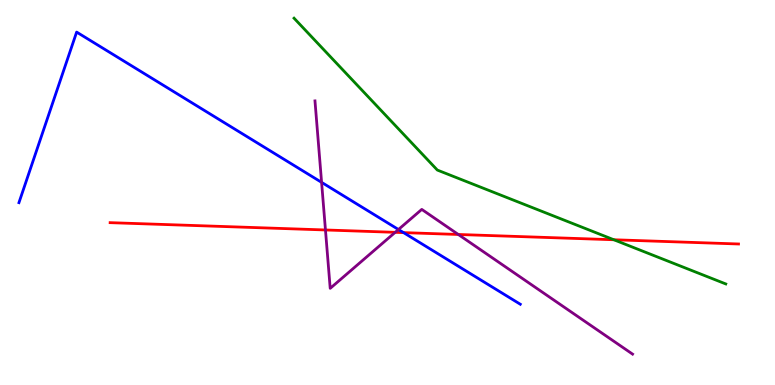[{'lines': ['blue', 'red'], 'intersections': [{'x': 5.21, 'y': 3.96}]}, {'lines': ['green', 'red'], 'intersections': [{'x': 7.92, 'y': 3.77}]}, {'lines': ['purple', 'red'], 'intersections': [{'x': 4.2, 'y': 4.03}, {'x': 5.1, 'y': 3.97}, {'x': 5.91, 'y': 3.91}]}, {'lines': ['blue', 'green'], 'intersections': []}, {'lines': ['blue', 'purple'], 'intersections': [{'x': 4.15, 'y': 5.26}, {'x': 5.14, 'y': 4.04}]}, {'lines': ['green', 'purple'], 'intersections': []}]